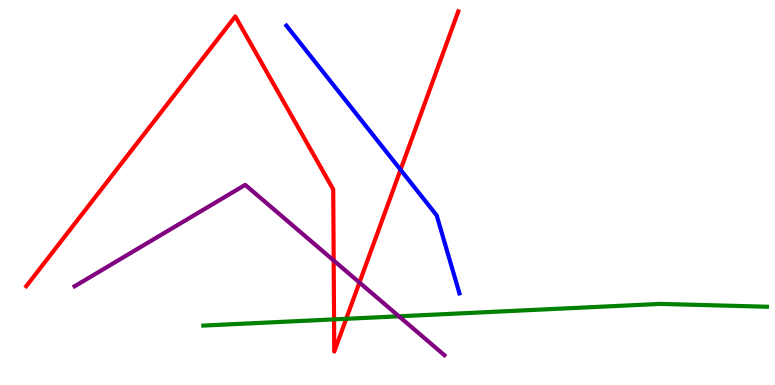[{'lines': ['blue', 'red'], 'intersections': [{'x': 5.17, 'y': 5.59}]}, {'lines': ['green', 'red'], 'intersections': [{'x': 4.31, 'y': 1.7}, {'x': 4.47, 'y': 1.72}]}, {'lines': ['purple', 'red'], 'intersections': [{'x': 4.31, 'y': 3.23}, {'x': 4.64, 'y': 2.66}]}, {'lines': ['blue', 'green'], 'intersections': []}, {'lines': ['blue', 'purple'], 'intersections': []}, {'lines': ['green', 'purple'], 'intersections': [{'x': 5.15, 'y': 1.78}]}]